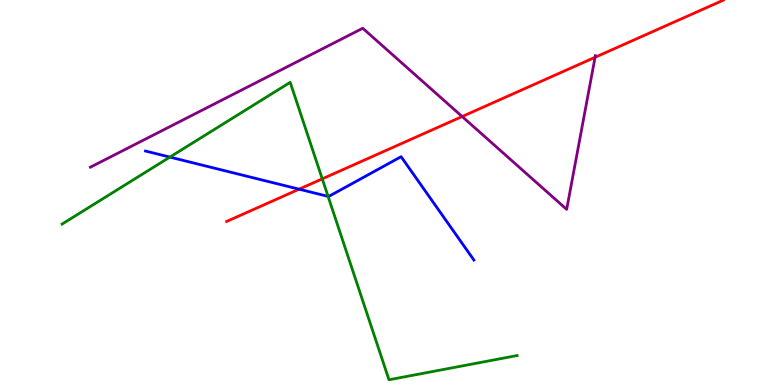[{'lines': ['blue', 'red'], 'intersections': [{'x': 3.86, 'y': 5.09}]}, {'lines': ['green', 'red'], 'intersections': [{'x': 4.16, 'y': 5.35}]}, {'lines': ['purple', 'red'], 'intersections': [{'x': 5.96, 'y': 6.97}, {'x': 7.68, 'y': 8.51}]}, {'lines': ['blue', 'green'], 'intersections': [{'x': 2.19, 'y': 5.92}, {'x': 4.23, 'y': 4.9}]}, {'lines': ['blue', 'purple'], 'intersections': []}, {'lines': ['green', 'purple'], 'intersections': []}]